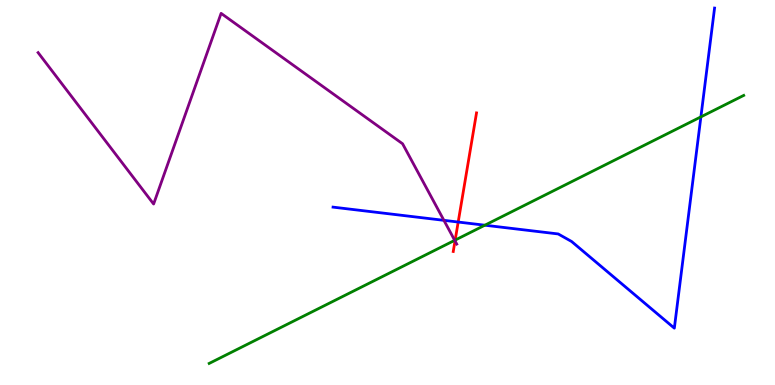[{'lines': ['blue', 'red'], 'intersections': [{'x': 5.91, 'y': 4.23}]}, {'lines': ['green', 'red'], 'intersections': [{'x': 5.87, 'y': 3.76}]}, {'lines': ['purple', 'red'], 'intersections': [{'x': 5.87, 'y': 3.74}]}, {'lines': ['blue', 'green'], 'intersections': [{'x': 6.26, 'y': 4.15}, {'x': 9.04, 'y': 6.96}]}, {'lines': ['blue', 'purple'], 'intersections': [{'x': 5.73, 'y': 4.28}]}, {'lines': ['green', 'purple'], 'intersections': [{'x': 5.87, 'y': 3.76}]}]